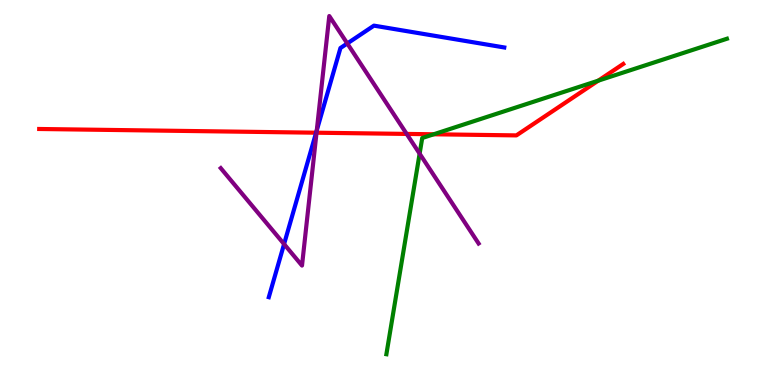[{'lines': ['blue', 'red'], 'intersections': [{'x': 4.08, 'y': 6.55}]}, {'lines': ['green', 'red'], 'intersections': [{'x': 5.6, 'y': 6.51}, {'x': 7.72, 'y': 7.9}]}, {'lines': ['purple', 'red'], 'intersections': [{'x': 4.08, 'y': 6.55}, {'x': 5.25, 'y': 6.52}]}, {'lines': ['blue', 'green'], 'intersections': []}, {'lines': ['blue', 'purple'], 'intersections': [{'x': 3.67, 'y': 3.66}, {'x': 4.09, 'y': 6.62}, {'x': 4.48, 'y': 8.87}]}, {'lines': ['green', 'purple'], 'intersections': [{'x': 5.41, 'y': 6.01}]}]